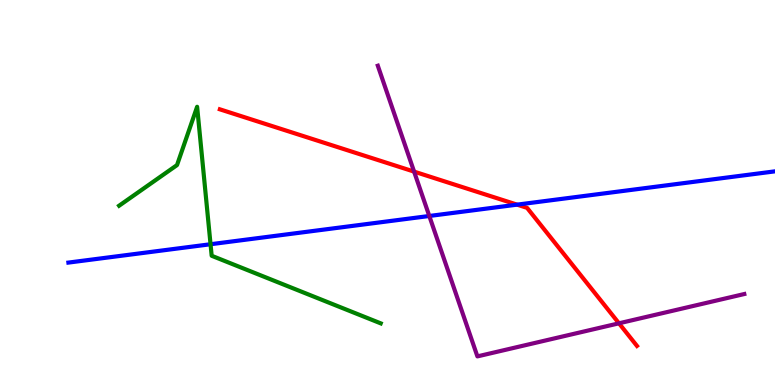[{'lines': ['blue', 'red'], 'intersections': [{'x': 6.67, 'y': 4.68}]}, {'lines': ['green', 'red'], 'intersections': []}, {'lines': ['purple', 'red'], 'intersections': [{'x': 5.34, 'y': 5.54}, {'x': 7.99, 'y': 1.6}]}, {'lines': ['blue', 'green'], 'intersections': [{'x': 2.72, 'y': 3.66}]}, {'lines': ['blue', 'purple'], 'intersections': [{'x': 5.54, 'y': 4.39}]}, {'lines': ['green', 'purple'], 'intersections': []}]